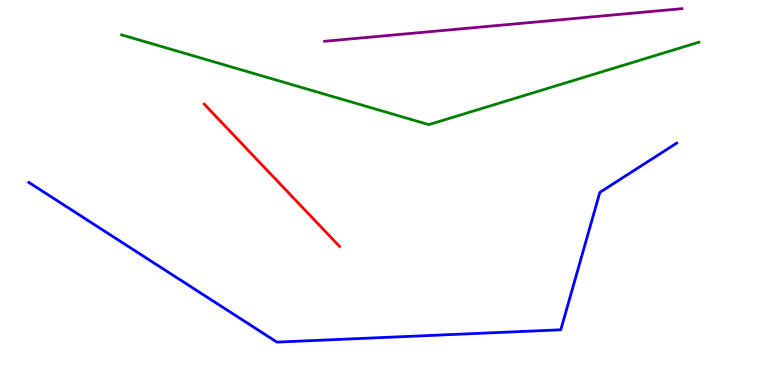[{'lines': ['blue', 'red'], 'intersections': []}, {'lines': ['green', 'red'], 'intersections': []}, {'lines': ['purple', 'red'], 'intersections': []}, {'lines': ['blue', 'green'], 'intersections': []}, {'lines': ['blue', 'purple'], 'intersections': []}, {'lines': ['green', 'purple'], 'intersections': []}]